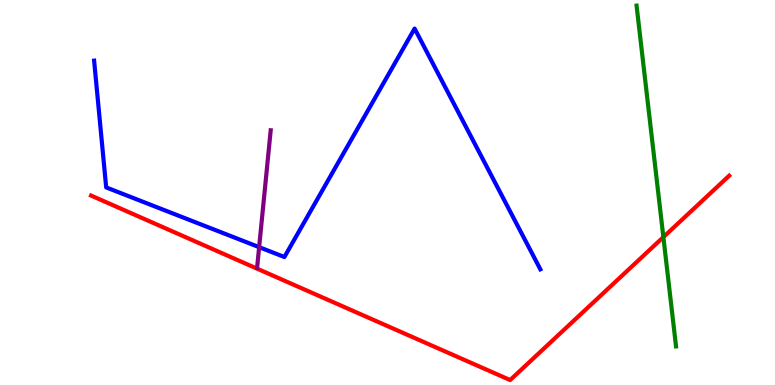[{'lines': ['blue', 'red'], 'intersections': []}, {'lines': ['green', 'red'], 'intersections': [{'x': 8.56, 'y': 3.84}]}, {'lines': ['purple', 'red'], 'intersections': []}, {'lines': ['blue', 'green'], 'intersections': []}, {'lines': ['blue', 'purple'], 'intersections': [{'x': 3.34, 'y': 3.58}]}, {'lines': ['green', 'purple'], 'intersections': []}]